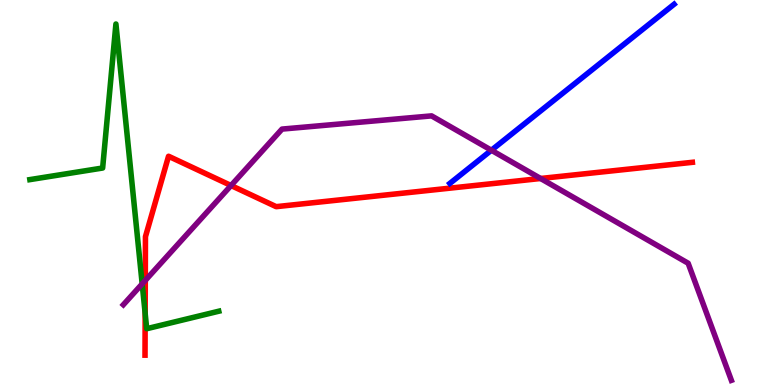[{'lines': ['blue', 'red'], 'intersections': []}, {'lines': ['green', 'red'], 'intersections': [{'x': 1.87, 'y': 1.86}]}, {'lines': ['purple', 'red'], 'intersections': [{'x': 1.87, 'y': 2.72}, {'x': 2.98, 'y': 5.18}, {'x': 6.98, 'y': 5.36}]}, {'lines': ['blue', 'green'], 'intersections': []}, {'lines': ['blue', 'purple'], 'intersections': [{'x': 6.34, 'y': 6.1}]}, {'lines': ['green', 'purple'], 'intersections': [{'x': 1.83, 'y': 2.63}]}]